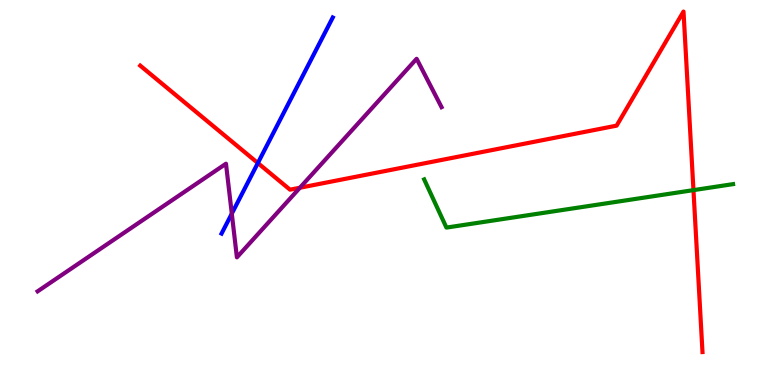[{'lines': ['blue', 'red'], 'intersections': [{'x': 3.33, 'y': 5.77}]}, {'lines': ['green', 'red'], 'intersections': [{'x': 8.95, 'y': 5.06}]}, {'lines': ['purple', 'red'], 'intersections': [{'x': 3.87, 'y': 5.12}]}, {'lines': ['blue', 'green'], 'intersections': []}, {'lines': ['blue', 'purple'], 'intersections': [{'x': 2.99, 'y': 4.45}]}, {'lines': ['green', 'purple'], 'intersections': []}]